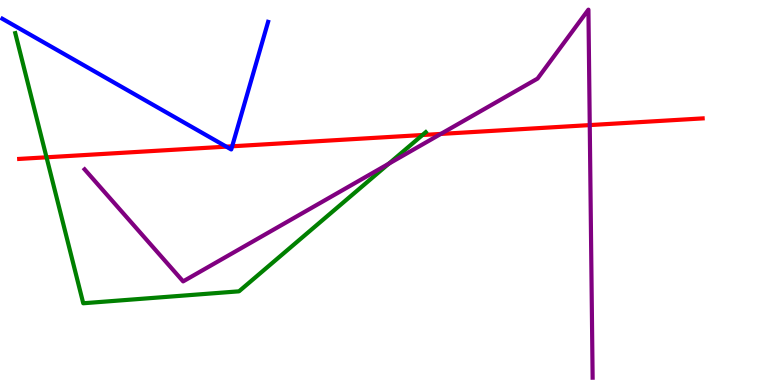[{'lines': ['blue', 'red'], 'intersections': [{'x': 2.92, 'y': 6.19}, {'x': 3.0, 'y': 6.2}]}, {'lines': ['green', 'red'], 'intersections': [{'x': 0.6, 'y': 5.91}, {'x': 5.45, 'y': 6.49}]}, {'lines': ['purple', 'red'], 'intersections': [{'x': 5.69, 'y': 6.52}, {'x': 7.61, 'y': 6.75}]}, {'lines': ['blue', 'green'], 'intersections': []}, {'lines': ['blue', 'purple'], 'intersections': []}, {'lines': ['green', 'purple'], 'intersections': [{'x': 5.02, 'y': 5.75}]}]